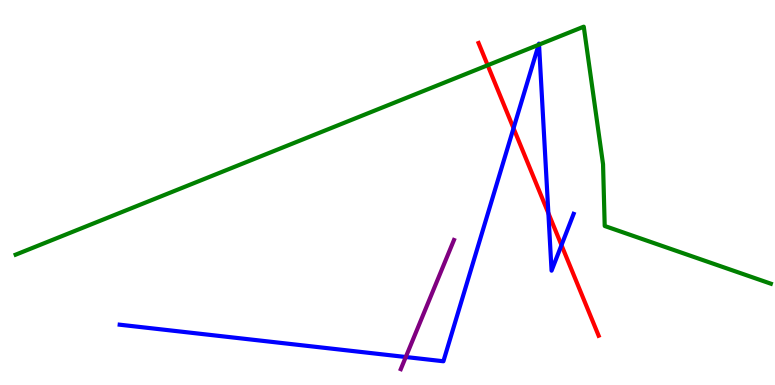[{'lines': ['blue', 'red'], 'intersections': [{'x': 6.63, 'y': 6.67}, {'x': 7.08, 'y': 4.46}, {'x': 7.24, 'y': 3.63}]}, {'lines': ['green', 'red'], 'intersections': [{'x': 6.29, 'y': 8.31}]}, {'lines': ['purple', 'red'], 'intersections': []}, {'lines': ['blue', 'green'], 'intersections': [{'x': 6.95, 'y': 8.84}, {'x': 6.96, 'y': 8.84}]}, {'lines': ['blue', 'purple'], 'intersections': [{'x': 5.24, 'y': 0.727}]}, {'lines': ['green', 'purple'], 'intersections': []}]